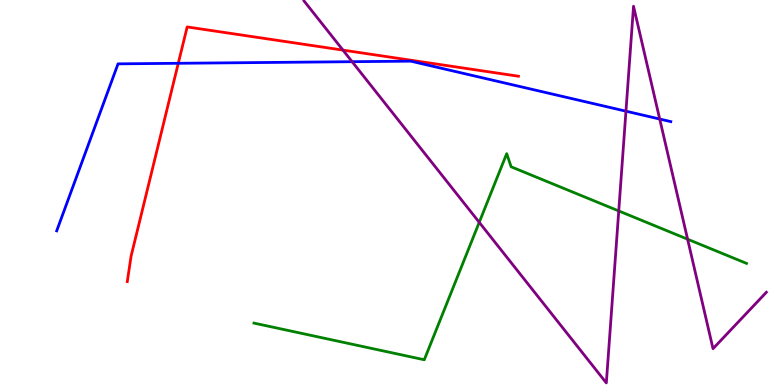[{'lines': ['blue', 'red'], 'intersections': [{'x': 2.3, 'y': 8.36}]}, {'lines': ['green', 'red'], 'intersections': []}, {'lines': ['purple', 'red'], 'intersections': [{'x': 4.43, 'y': 8.7}]}, {'lines': ['blue', 'green'], 'intersections': []}, {'lines': ['blue', 'purple'], 'intersections': [{'x': 4.54, 'y': 8.4}, {'x': 8.08, 'y': 7.11}, {'x': 8.51, 'y': 6.91}]}, {'lines': ['green', 'purple'], 'intersections': [{'x': 6.18, 'y': 4.23}, {'x': 7.98, 'y': 4.52}, {'x': 8.87, 'y': 3.79}]}]